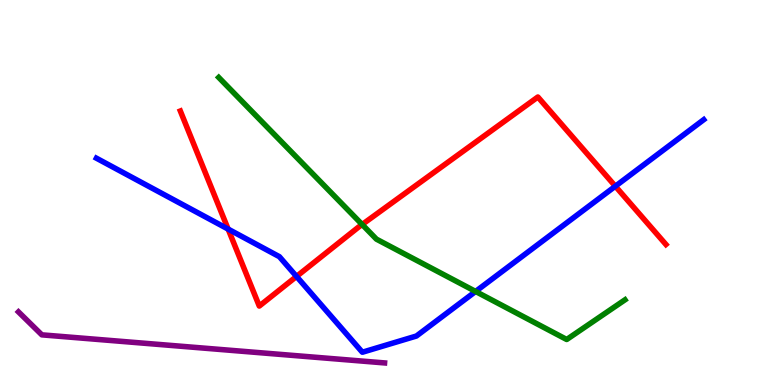[{'lines': ['blue', 'red'], 'intersections': [{'x': 2.94, 'y': 4.05}, {'x': 3.83, 'y': 2.82}, {'x': 7.94, 'y': 5.16}]}, {'lines': ['green', 'red'], 'intersections': [{'x': 4.67, 'y': 4.17}]}, {'lines': ['purple', 'red'], 'intersections': []}, {'lines': ['blue', 'green'], 'intersections': [{'x': 6.14, 'y': 2.43}]}, {'lines': ['blue', 'purple'], 'intersections': []}, {'lines': ['green', 'purple'], 'intersections': []}]